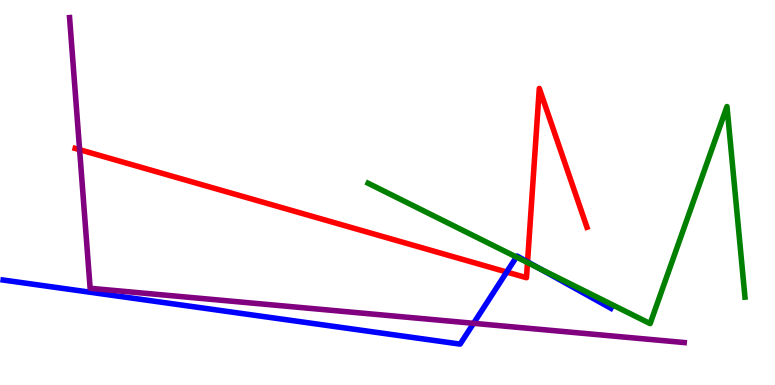[{'lines': ['blue', 'red'], 'intersections': [{'x': 6.54, 'y': 2.93}, {'x': 6.81, 'y': 3.2}]}, {'lines': ['green', 'red'], 'intersections': [{'x': 6.81, 'y': 3.18}]}, {'lines': ['purple', 'red'], 'intersections': [{'x': 1.03, 'y': 6.11}]}, {'lines': ['blue', 'green'], 'intersections': [{'x': 6.66, 'y': 3.32}, {'x': 6.96, 'y': 3.02}]}, {'lines': ['blue', 'purple'], 'intersections': [{'x': 6.11, 'y': 1.6}]}, {'lines': ['green', 'purple'], 'intersections': []}]